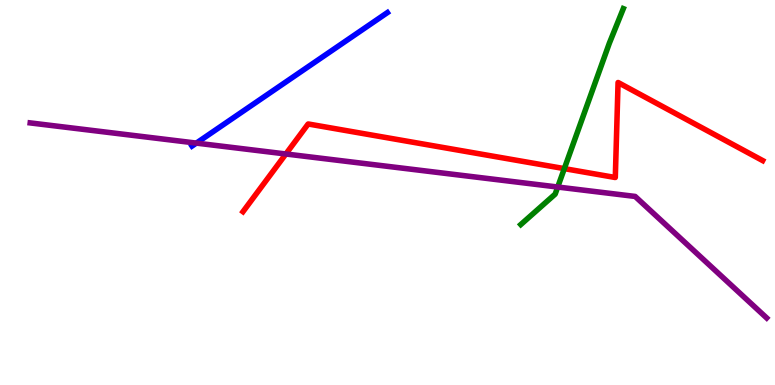[{'lines': ['blue', 'red'], 'intersections': []}, {'lines': ['green', 'red'], 'intersections': [{'x': 7.28, 'y': 5.62}]}, {'lines': ['purple', 'red'], 'intersections': [{'x': 3.69, 'y': 6.0}]}, {'lines': ['blue', 'green'], 'intersections': []}, {'lines': ['blue', 'purple'], 'intersections': [{'x': 2.53, 'y': 6.28}]}, {'lines': ['green', 'purple'], 'intersections': [{'x': 7.2, 'y': 5.14}]}]